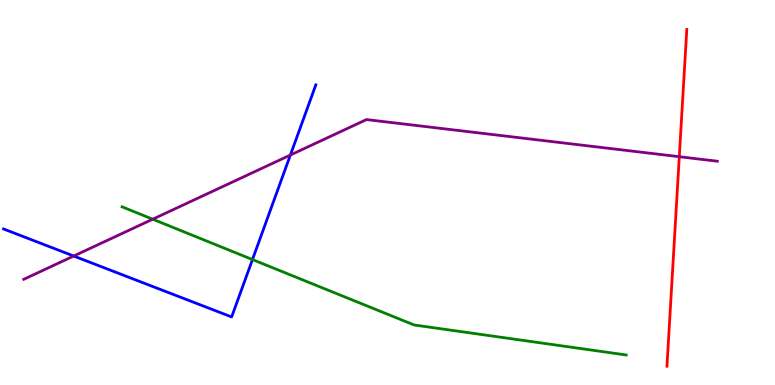[{'lines': ['blue', 'red'], 'intersections': []}, {'lines': ['green', 'red'], 'intersections': []}, {'lines': ['purple', 'red'], 'intersections': [{'x': 8.77, 'y': 5.93}]}, {'lines': ['blue', 'green'], 'intersections': [{'x': 3.26, 'y': 3.26}]}, {'lines': ['blue', 'purple'], 'intersections': [{'x': 0.951, 'y': 3.35}, {'x': 3.75, 'y': 5.97}]}, {'lines': ['green', 'purple'], 'intersections': [{'x': 1.97, 'y': 4.31}]}]